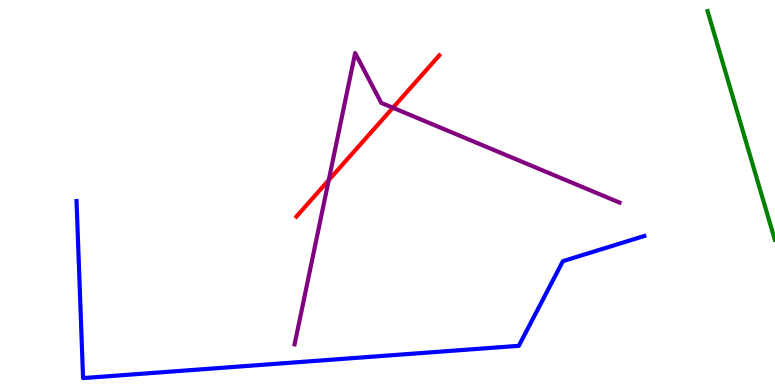[{'lines': ['blue', 'red'], 'intersections': []}, {'lines': ['green', 'red'], 'intersections': []}, {'lines': ['purple', 'red'], 'intersections': [{'x': 4.24, 'y': 5.32}, {'x': 5.07, 'y': 7.2}]}, {'lines': ['blue', 'green'], 'intersections': []}, {'lines': ['blue', 'purple'], 'intersections': []}, {'lines': ['green', 'purple'], 'intersections': []}]